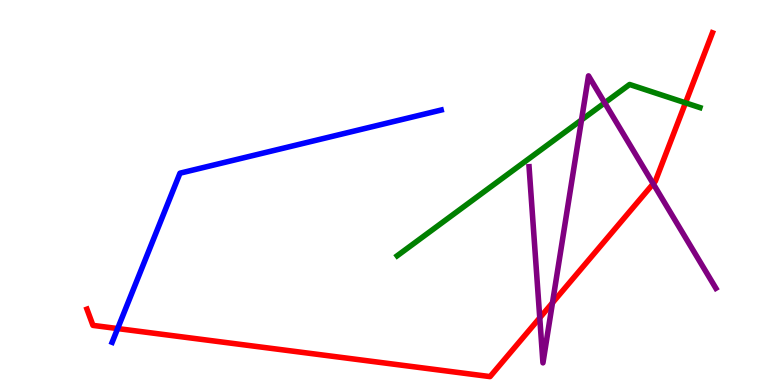[{'lines': ['blue', 'red'], 'intersections': [{'x': 1.52, 'y': 1.47}]}, {'lines': ['green', 'red'], 'intersections': [{'x': 8.85, 'y': 7.33}]}, {'lines': ['purple', 'red'], 'intersections': [{'x': 6.96, 'y': 1.74}, {'x': 7.13, 'y': 2.14}, {'x': 8.43, 'y': 5.23}]}, {'lines': ['blue', 'green'], 'intersections': []}, {'lines': ['blue', 'purple'], 'intersections': []}, {'lines': ['green', 'purple'], 'intersections': [{'x': 7.5, 'y': 6.89}, {'x': 7.8, 'y': 7.33}]}]